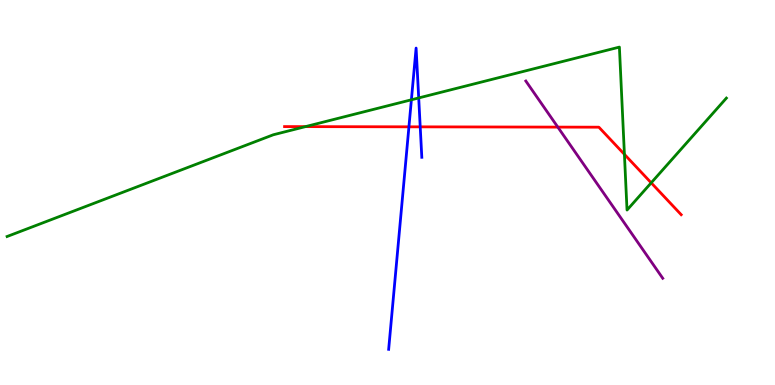[{'lines': ['blue', 'red'], 'intersections': [{'x': 5.28, 'y': 6.71}, {'x': 5.42, 'y': 6.71}]}, {'lines': ['green', 'red'], 'intersections': [{'x': 3.94, 'y': 6.71}, {'x': 8.06, 'y': 5.99}, {'x': 8.4, 'y': 5.25}]}, {'lines': ['purple', 'red'], 'intersections': [{'x': 7.2, 'y': 6.7}]}, {'lines': ['blue', 'green'], 'intersections': [{'x': 5.31, 'y': 7.41}, {'x': 5.4, 'y': 7.46}]}, {'lines': ['blue', 'purple'], 'intersections': []}, {'lines': ['green', 'purple'], 'intersections': []}]